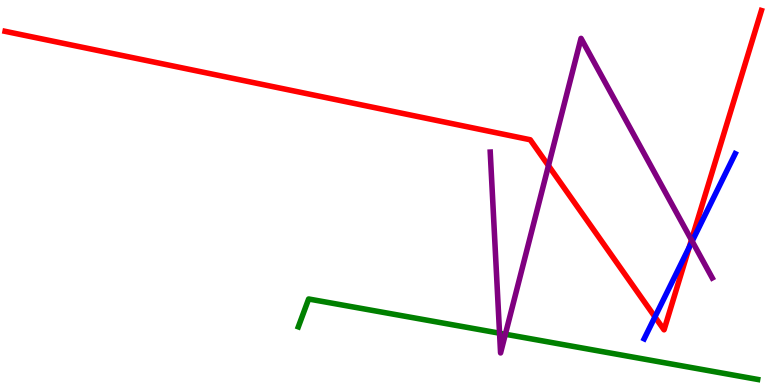[{'lines': ['blue', 'red'], 'intersections': [{'x': 8.45, 'y': 1.77}, {'x': 8.89, 'y': 3.58}]}, {'lines': ['green', 'red'], 'intersections': []}, {'lines': ['purple', 'red'], 'intersections': [{'x': 7.08, 'y': 5.7}, {'x': 8.92, 'y': 3.77}]}, {'lines': ['blue', 'green'], 'intersections': []}, {'lines': ['blue', 'purple'], 'intersections': [{'x': 8.93, 'y': 3.73}]}, {'lines': ['green', 'purple'], 'intersections': [{'x': 6.45, 'y': 1.35}, {'x': 6.52, 'y': 1.32}]}]